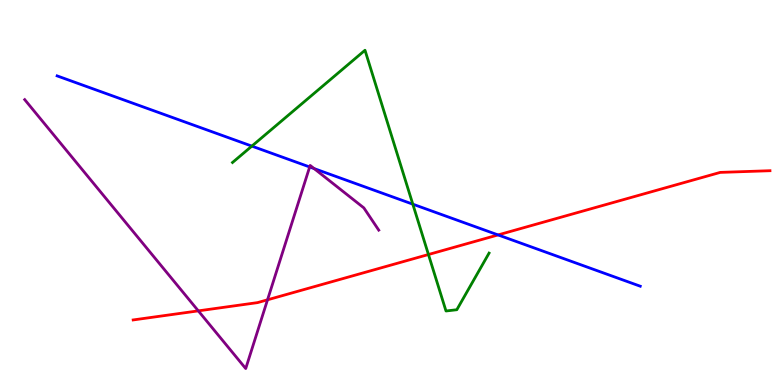[{'lines': ['blue', 'red'], 'intersections': [{'x': 6.43, 'y': 3.9}]}, {'lines': ['green', 'red'], 'intersections': [{'x': 5.53, 'y': 3.39}]}, {'lines': ['purple', 'red'], 'intersections': [{'x': 2.56, 'y': 1.93}, {'x': 3.45, 'y': 2.21}]}, {'lines': ['blue', 'green'], 'intersections': [{'x': 3.25, 'y': 6.2}, {'x': 5.33, 'y': 4.7}]}, {'lines': ['blue', 'purple'], 'intersections': [{'x': 4.0, 'y': 5.66}, {'x': 4.05, 'y': 5.62}]}, {'lines': ['green', 'purple'], 'intersections': []}]